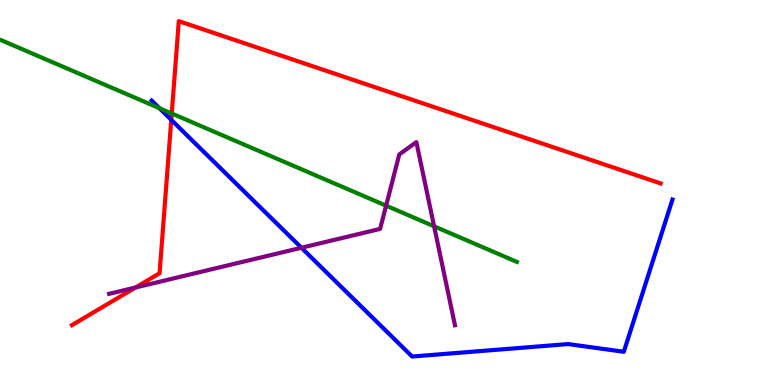[{'lines': ['blue', 'red'], 'intersections': [{'x': 2.21, 'y': 6.89}]}, {'lines': ['green', 'red'], 'intersections': [{'x': 2.22, 'y': 7.05}]}, {'lines': ['purple', 'red'], 'intersections': [{'x': 1.75, 'y': 2.53}]}, {'lines': ['blue', 'green'], 'intersections': [{'x': 2.06, 'y': 7.19}]}, {'lines': ['blue', 'purple'], 'intersections': [{'x': 3.89, 'y': 3.56}]}, {'lines': ['green', 'purple'], 'intersections': [{'x': 4.98, 'y': 4.66}, {'x': 5.6, 'y': 4.12}]}]